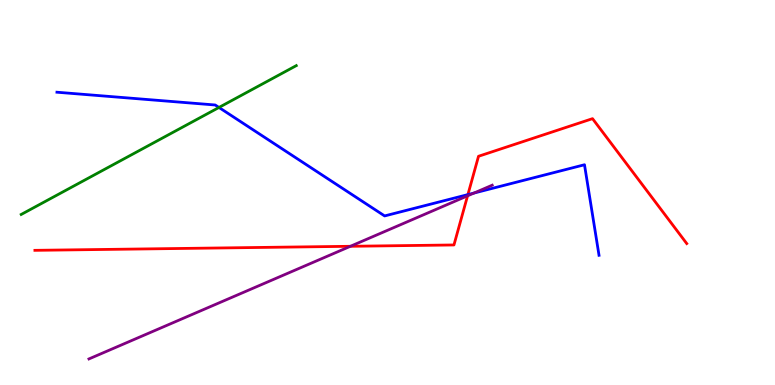[{'lines': ['blue', 'red'], 'intersections': [{'x': 6.04, 'y': 4.95}]}, {'lines': ['green', 'red'], 'intersections': []}, {'lines': ['purple', 'red'], 'intersections': [{'x': 4.52, 'y': 3.6}, {'x': 6.03, 'y': 4.91}]}, {'lines': ['blue', 'green'], 'intersections': [{'x': 2.83, 'y': 7.21}]}, {'lines': ['blue', 'purple'], 'intersections': [{'x': 6.12, 'y': 4.99}]}, {'lines': ['green', 'purple'], 'intersections': []}]